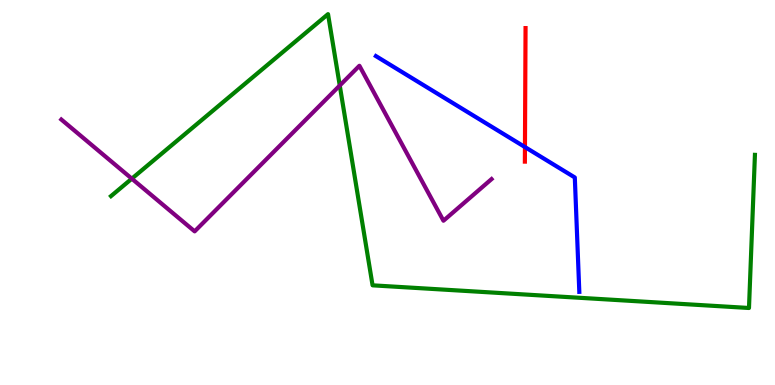[{'lines': ['blue', 'red'], 'intersections': [{'x': 6.77, 'y': 6.18}]}, {'lines': ['green', 'red'], 'intersections': []}, {'lines': ['purple', 'red'], 'intersections': []}, {'lines': ['blue', 'green'], 'intersections': []}, {'lines': ['blue', 'purple'], 'intersections': []}, {'lines': ['green', 'purple'], 'intersections': [{'x': 1.7, 'y': 5.36}, {'x': 4.38, 'y': 7.78}]}]